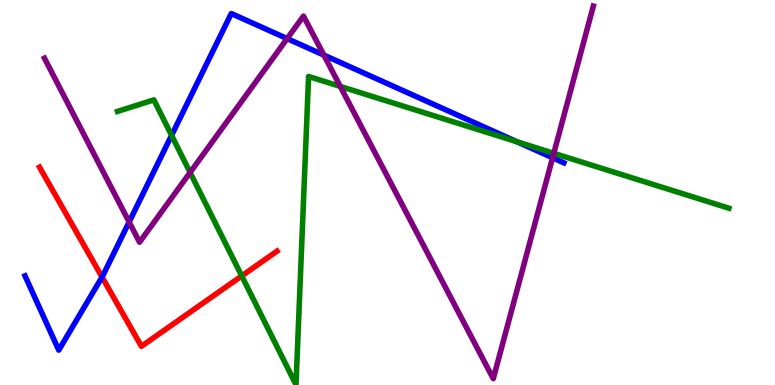[{'lines': ['blue', 'red'], 'intersections': [{'x': 1.32, 'y': 2.8}]}, {'lines': ['green', 'red'], 'intersections': [{'x': 3.12, 'y': 2.83}]}, {'lines': ['purple', 'red'], 'intersections': []}, {'lines': ['blue', 'green'], 'intersections': [{'x': 2.21, 'y': 6.48}, {'x': 6.67, 'y': 6.32}]}, {'lines': ['blue', 'purple'], 'intersections': [{'x': 1.67, 'y': 4.23}, {'x': 3.71, 'y': 9.0}, {'x': 4.18, 'y': 8.57}, {'x': 7.13, 'y': 5.9}]}, {'lines': ['green', 'purple'], 'intersections': [{'x': 2.45, 'y': 5.52}, {'x': 4.39, 'y': 7.76}, {'x': 7.15, 'y': 6.02}]}]